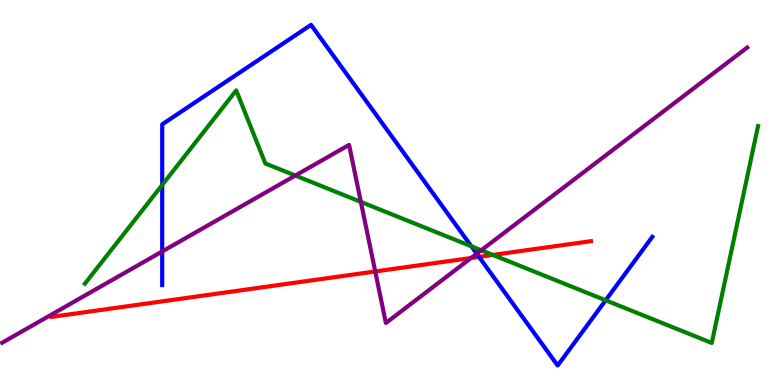[{'lines': ['blue', 'red'], 'intersections': [{'x': 6.18, 'y': 3.33}]}, {'lines': ['green', 'red'], 'intersections': [{'x': 6.36, 'y': 3.38}]}, {'lines': ['purple', 'red'], 'intersections': [{'x': 4.84, 'y': 2.95}, {'x': 6.08, 'y': 3.3}]}, {'lines': ['blue', 'green'], 'intersections': [{'x': 2.09, 'y': 5.2}, {'x': 6.08, 'y': 3.6}, {'x': 7.81, 'y': 2.2}]}, {'lines': ['blue', 'purple'], 'intersections': [{'x': 2.09, 'y': 3.47}, {'x': 6.15, 'y': 3.41}]}, {'lines': ['green', 'purple'], 'intersections': [{'x': 3.81, 'y': 5.44}, {'x': 4.66, 'y': 4.76}, {'x': 6.21, 'y': 3.5}]}]